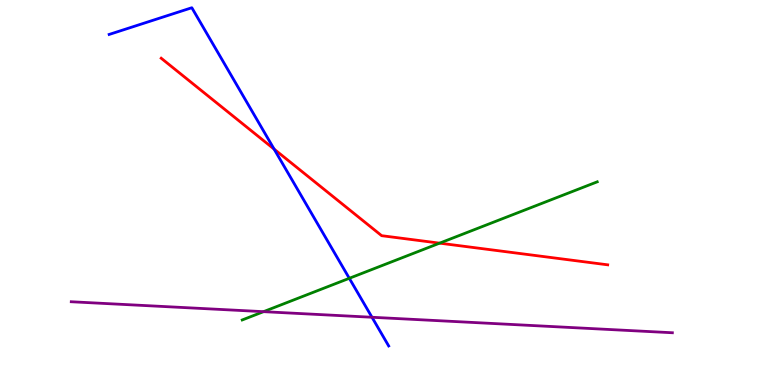[{'lines': ['blue', 'red'], 'intersections': [{'x': 3.54, 'y': 6.13}]}, {'lines': ['green', 'red'], 'intersections': [{'x': 5.67, 'y': 3.68}]}, {'lines': ['purple', 'red'], 'intersections': []}, {'lines': ['blue', 'green'], 'intersections': [{'x': 4.51, 'y': 2.77}]}, {'lines': ['blue', 'purple'], 'intersections': [{'x': 4.8, 'y': 1.76}]}, {'lines': ['green', 'purple'], 'intersections': [{'x': 3.4, 'y': 1.9}]}]